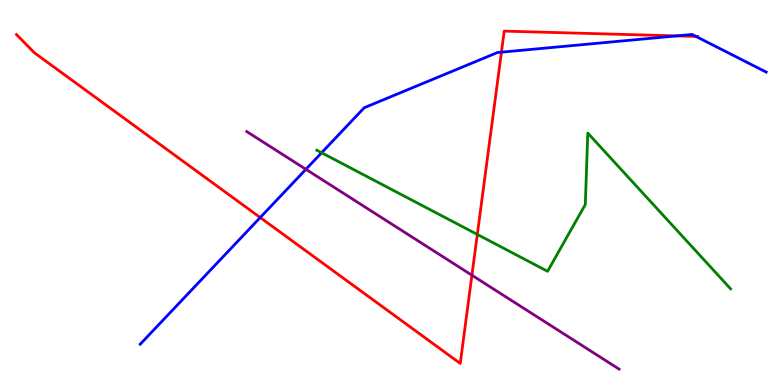[{'lines': ['blue', 'red'], 'intersections': [{'x': 3.36, 'y': 4.35}, {'x': 6.47, 'y': 8.64}, {'x': 8.73, 'y': 9.07}, {'x': 8.98, 'y': 9.05}]}, {'lines': ['green', 'red'], 'intersections': [{'x': 6.16, 'y': 3.91}]}, {'lines': ['purple', 'red'], 'intersections': [{'x': 6.09, 'y': 2.85}]}, {'lines': ['blue', 'green'], 'intersections': [{'x': 4.15, 'y': 6.03}]}, {'lines': ['blue', 'purple'], 'intersections': [{'x': 3.95, 'y': 5.6}]}, {'lines': ['green', 'purple'], 'intersections': []}]